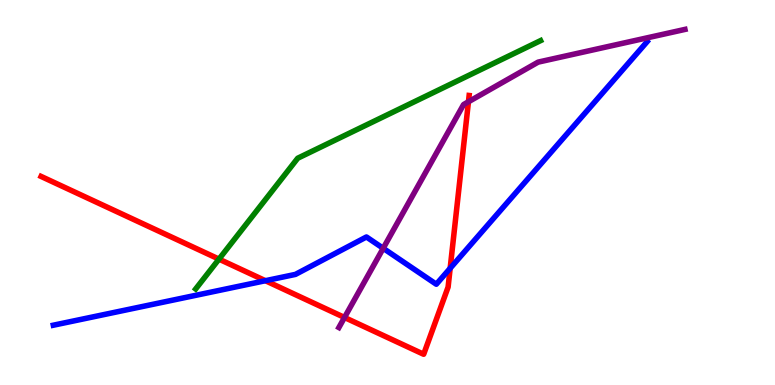[{'lines': ['blue', 'red'], 'intersections': [{'x': 3.42, 'y': 2.71}, {'x': 5.81, 'y': 3.03}]}, {'lines': ['green', 'red'], 'intersections': [{'x': 2.83, 'y': 3.27}]}, {'lines': ['purple', 'red'], 'intersections': [{'x': 4.45, 'y': 1.75}, {'x': 6.04, 'y': 7.36}]}, {'lines': ['blue', 'green'], 'intersections': []}, {'lines': ['blue', 'purple'], 'intersections': [{'x': 4.94, 'y': 3.55}]}, {'lines': ['green', 'purple'], 'intersections': []}]